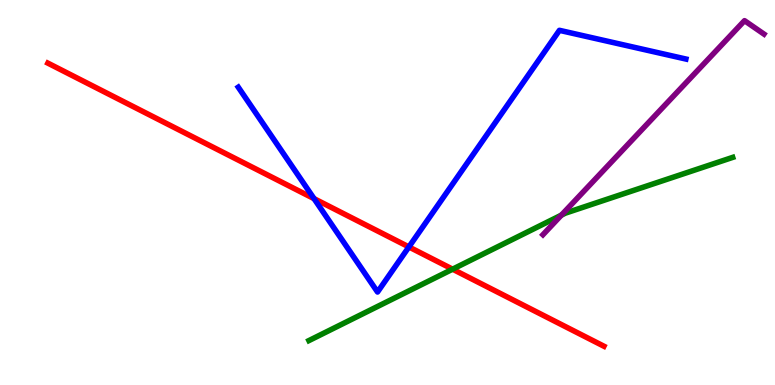[{'lines': ['blue', 'red'], 'intersections': [{'x': 4.05, 'y': 4.84}, {'x': 5.28, 'y': 3.59}]}, {'lines': ['green', 'red'], 'intersections': [{'x': 5.84, 'y': 3.01}]}, {'lines': ['purple', 'red'], 'intersections': []}, {'lines': ['blue', 'green'], 'intersections': []}, {'lines': ['blue', 'purple'], 'intersections': []}, {'lines': ['green', 'purple'], 'intersections': [{'x': 7.24, 'y': 4.41}]}]